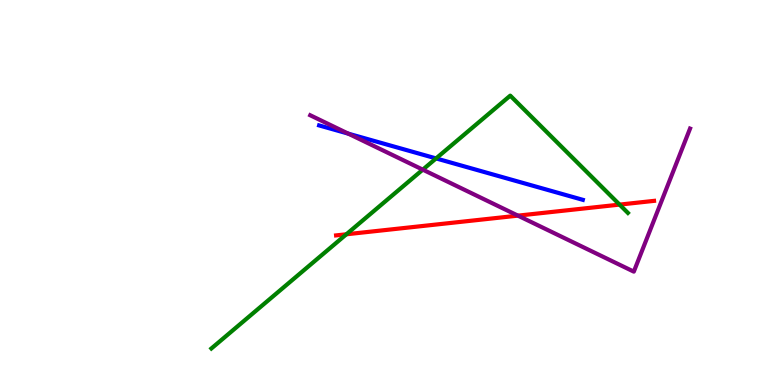[{'lines': ['blue', 'red'], 'intersections': []}, {'lines': ['green', 'red'], 'intersections': [{'x': 4.47, 'y': 3.91}, {'x': 7.99, 'y': 4.69}]}, {'lines': ['purple', 'red'], 'intersections': [{'x': 6.68, 'y': 4.4}]}, {'lines': ['blue', 'green'], 'intersections': [{'x': 5.63, 'y': 5.89}]}, {'lines': ['blue', 'purple'], 'intersections': [{'x': 4.49, 'y': 6.53}]}, {'lines': ['green', 'purple'], 'intersections': [{'x': 5.46, 'y': 5.59}]}]